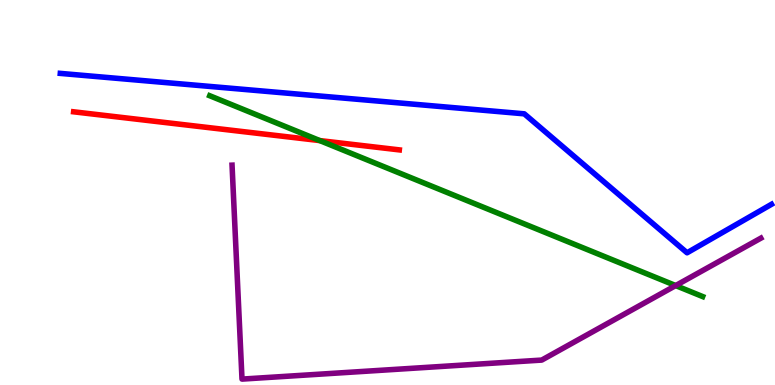[{'lines': ['blue', 'red'], 'intersections': []}, {'lines': ['green', 'red'], 'intersections': [{'x': 4.13, 'y': 6.35}]}, {'lines': ['purple', 'red'], 'intersections': []}, {'lines': ['blue', 'green'], 'intersections': []}, {'lines': ['blue', 'purple'], 'intersections': []}, {'lines': ['green', 'purple'], 'intersections': [{'x': 8.72, 'y': 2.58}]}]